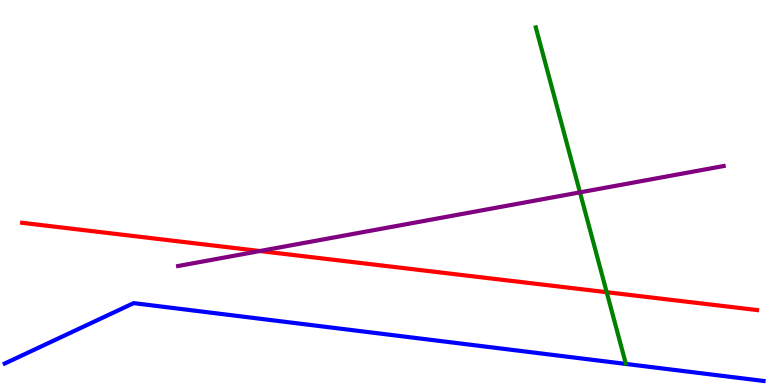[{'lines': ['blue', 'red'], 'intersections': []}, {'lines': ['green', 'red'], 'intersections': [{'x': 7.83, 'y': 2.41}]}, {'lines': ['purple', 'red'], 'intersections': [{'x': 3.35, 'y': 3.48}]}, {'lines': ['blue', 'green'], 'intersections': []}, {'lines': ['blue', 'purple'], 'intersections': []}, {'lines': ['green', 'purple'], 'intersections': [{'x': 7.48, 'y': 5.0}]}]